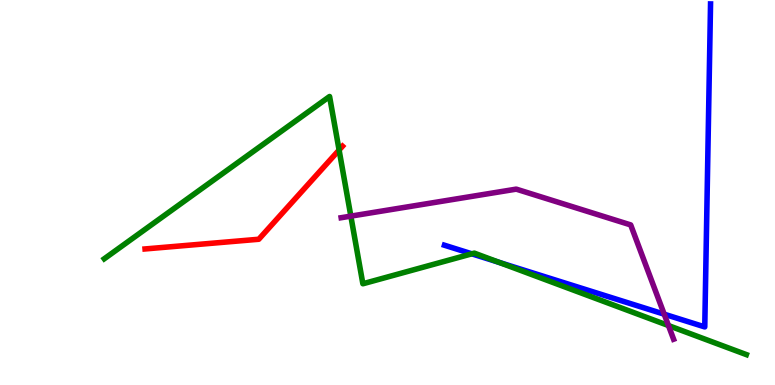[{'lines': ['blue', 'red'], 'intersections': []}, {'lines': ['green', 'red'], 'intersections': [{'x': 4.38, 'y': 6.1}]}, {'lines': ['purple', 'red'], 'intersections': []}, {'lines': ['blue', 'green'], 'intersections': [{'x': 6.09, 'y': 3.41}, {'x': 6.44, 'y': 3.18}]}, {'lines': ['blue', 'purple'], 'intersections': [{'x': 8.57, 'y': 1.84}]}, {'lines': ['green', 'purple'], 'intersections': [{'x': 4.53, 'y': 4.39}, {'x': 8.63, 'y': 1.54}]}]